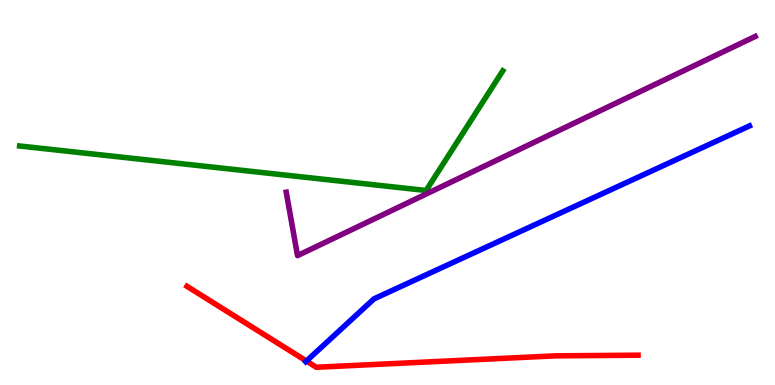[{'lines': ['blue', 'red'], 'intersections': [{'x': 3.95, 'y': 0.622}]}, {'lines': ['green', 'red'], 'intersections': []}, {'lines': ['purple', 'red'], 'intersections': []}, {'lines': ['blue', 'green'], 'intersections': []}, {'lines': ['blue', 'purple'], 'intersections': []}, {'lines': ['green', 'purple'], 'intersections': []}]